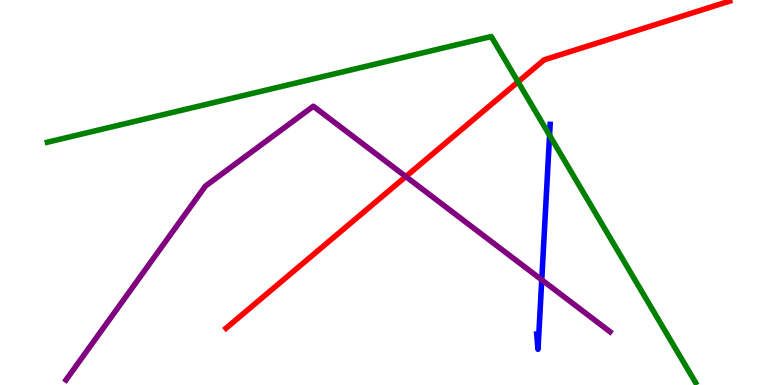[{'lines': ['blue', 'red'], 'intersections': []}, {'lines': ['green', 'red'], 'intersections': [{'x': 6.68, 'y': 7.87}]}, {'lines': ['purple', 'red'], 'intersections': [{'x': 5.24, 'y': 5.41}]}, {'lines': ['blue', 'green'], 'intersections': [{'x': 7.09, 'y': 6.49}]}, {'lines': ['blue', 'purple'], 'intersections': [{'x': 6.99, 'y': 2.73}]}, {'lines': ['green', 'purple'], 'intersections': []}]